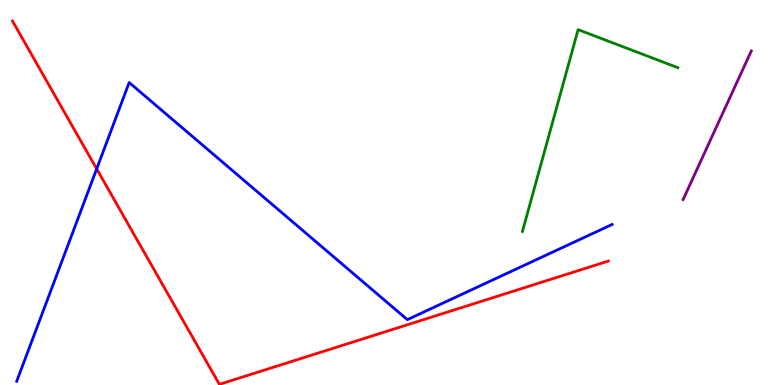[{'lines': ['blue', 'red'], 'intersections': [{'x': 1.25, 'y': 5.61}]}, {'lines': ['green', 'red'], 'intersections': []}, {'lines': ['purple', 'red'], 'intersections': []}, {'lines': ['blue', 'green'], 'intersections': []}, {'lines': ['blue', 'purple'], 'intersections': []}, {'lines': ['green', 'purple'], 'intersections': []}]